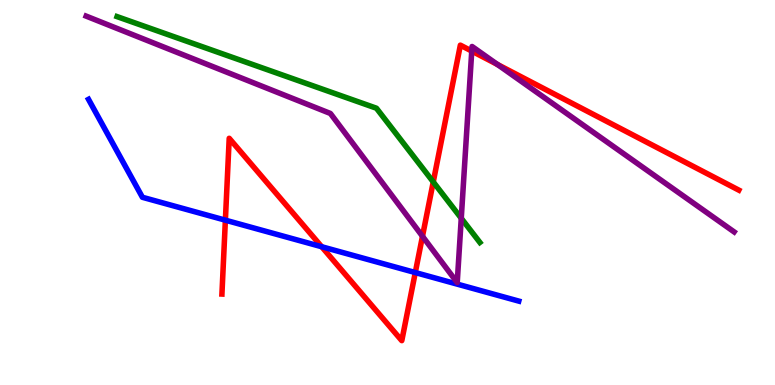[{'lines': ['blue', 'red'], 'intersections': [{'x': 2.91, 'y': 4.28}, {'x': 4.15, 'y': 3.59}, {'x': 5.36, 'y': 2.92}]}, {'lines': ['green', 'red'], 'intersections': [{'x': 5.59, 'y': 5.27}]}, {'lines': ['purple', 'red'], 'intersections': [{'x': 5.45, 'y': 3.86}, {'x': 6.09, 'y': 8.67}, {'x': 6.42, 'y': 8.33}]}, {'lines': ['blue', 'green'], 'intersections': []}, {'lines': ['blue', 'purple'], 'intersections': []}, {'lines': ['green', 'purple'], 'intersections': [{'x': 5.95, 'y': 4.33}]}]